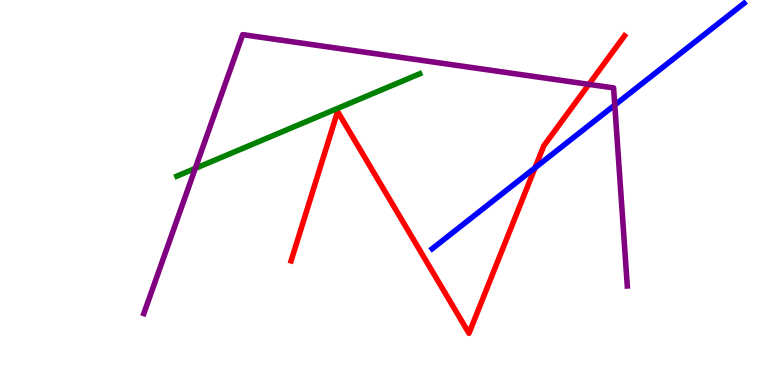[{'lines': ['blue', 'red'], 'intersections': [{'x': 6.9, 'y': 5.64}]}, {'lines': ['green', 'red'], 'intersections': []}, {'lines': ['purple', 'red'], 'intersections': [{'x': 7.6, 'y': 7.81}]}, {'lines': ['blue', 'green'], 'intersections': []}, {'lines': ['blue', 'purple'], 'intersections': [{'x': 7.93, 'y': 7.27}]}, {'lines': ['green', 'purple'], 'intersections': [{'x': 2.52, 'y': 5.63}]}]